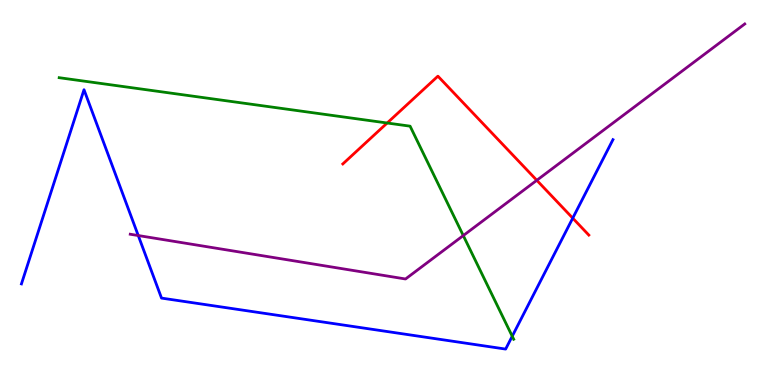[{'lines': ['blue', 'red'], 'intersections': [{'x': 7.39, 'y': 4.33}]}, {'lines': ['green', 'red'], 'intersections': [{'x': 5.0, 'y': 6.81}]}, {'lines': ['purple', 'red'], 'intersections': [{'x': 6.93, 'y': 5.32}]}, {'lines': ['blue', 'green'], 'intersections': [{'x': 6.61, 'y': 1.27}]}, {'lines': ['blue', 'purple'], 'intersections': [{'x': 1.78, 'y': 3.88}]}, {'lines': ['green', 'purple'], 'intersections': [{'x': 5.98, 'y': 3.88}]}]